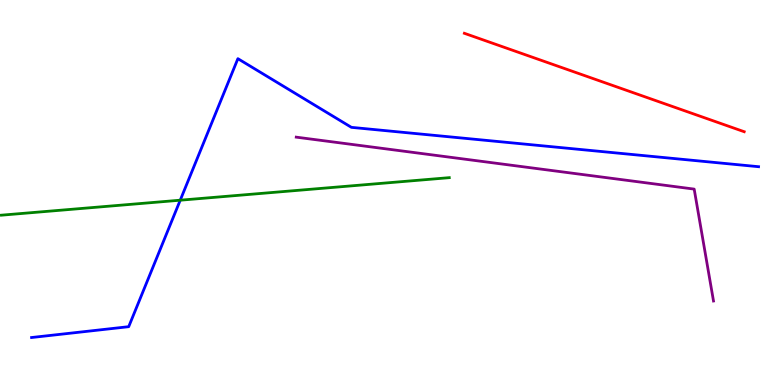[{'lines': ['blue', 'red'], 'intersections': []}, {'lines': ['green', 'red'], 'intersections': []}, {'lines': ['purple', 'red'], 'intersections': []}, {'lines': ['blue', 'green'], 'intersections': [{'x': 2.33, 'y': 4.8}]}, {'lines': ['blue', 'purple'], 'intersections': []}, {'lines': ['green', 'purple'], 'intersections': []}]